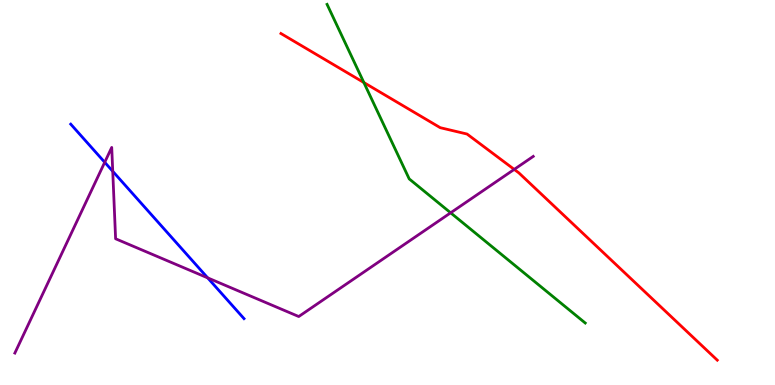[{'lines': ['blue', 'red'], 'intersections': []}, {'lines': ['green', 'red'], 'intersections': [{'x': 4.69, 'y': 7.86}]}, {'lines': ['purple', 'red'], 'intersections': [{'x': 6.63, 'y': 5.6}]}, {'lines': ['blue', 'green'], 'intersections': []}, {'lines': ['blue', 'purple'], 'intersections': [{'x': 1.35, 'y': 5.78}, {'x': 1.45, 'y': 5.55}, {'x': 2.68, 'y': 2.78}]}, {'lines': ['green', 'purple'], 'intersections': [{'x': 5.81, 'y': 4.47}]}]